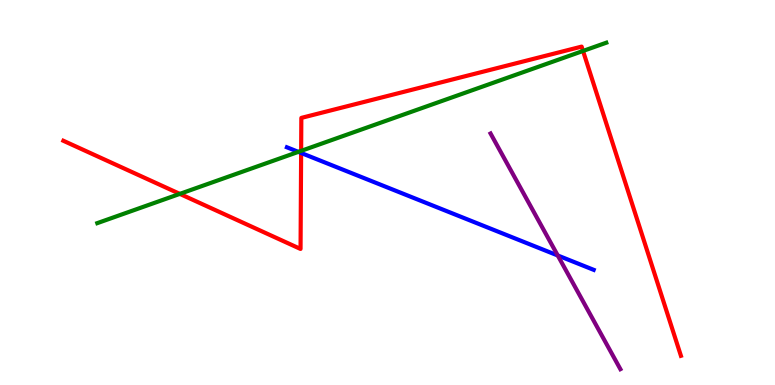[{'lines': ['blue', 'red'], 'intersections': [{'x': 3.89, 'y': 6.03}]}, {'lines': ['green', 'red'], 'intersections': [{'x': 2.32, 'y': 4.96}, {'x': 3.89, 'y': 6.08}, {'x': 7.52, 'y': 8.68}]}, {'lines': ['purple', 'red'], 'intersections': []}, {'lines': ['blue', 'green'], 'intersections': [{'x': 3.85, 'y': 6.06}]}, {'lines': ['blue', 'purple'], 'intersections': [{'x': 7.2, 'y': 3.36}]}, {'lines': ['green', 'purple'], 'intersections': []}]